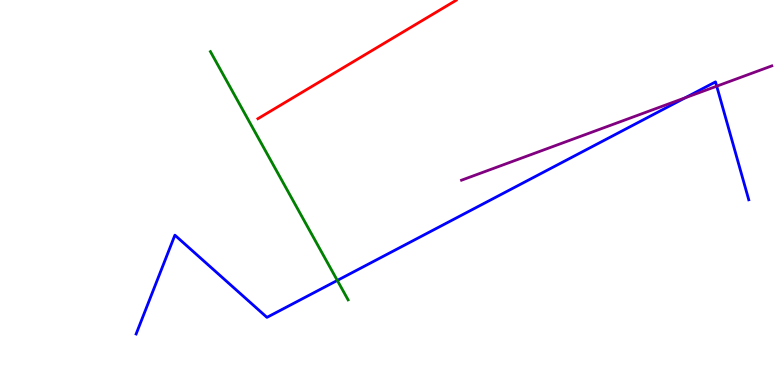[{'lines': ['blue', 'red'], 'intersections': []}, {'lines': ['green', 'red'], 'intersections': []}, {'lines': ['purple', 'red'], 'intersections': []}, {'lines': ['blue', 'green'], 'intersections': [{'x': 4.35, 'y': 2.72}]}, {'lines': ['blue', 'purple'], 'intersections': [{'x': 8.84, 'y': 7.46}, {'x': 9.25, 'y': 7.76}]}, {'lines': ['green', 'purple'], 'intersections': []}]